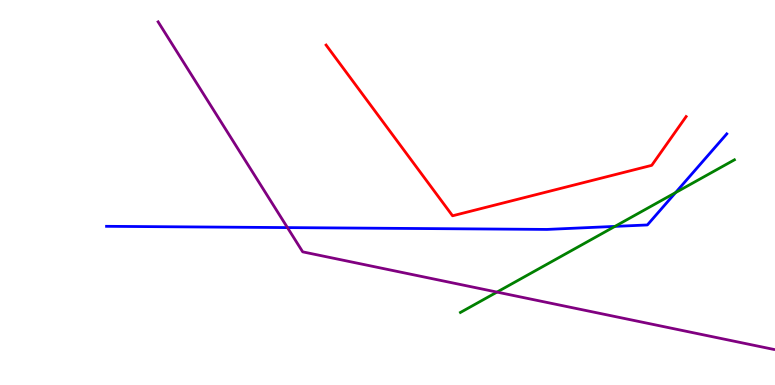[{'lines': ['blue', 'red'], 'intersections': []}, {'lines': ['green', 'red'], 'intersections': []}, {'lines': ['purple', 'red'], 'intersections': []}, {'lines': ['blue', 'green'], 'intersections': [{'x': 7.93, 'y': 4.12}, {'x': 8.72, 'y': 5.0}]}, {'lines': ['blue', 'purple'], 'intersections': [{'x': 3.71, 'y': 4.09}]}, {'lines': ['green', 'purple'], 'intersections': [{'x': 6.41, 'y': 2.41}]}]